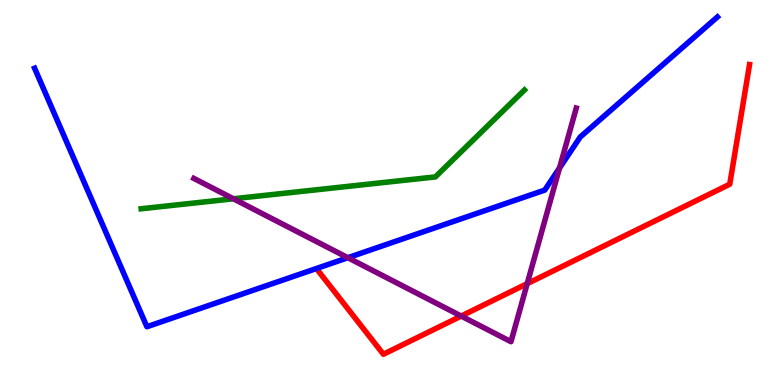[{'lines': ['blue', 'red'], 'intersections': []}, {'lines': ['green', 'red'], 'intersections': []}, {'lines': ['purple', 'red'], 'intersections': [{'x': 5.95, 'y': 1.79}, {'x': 6.8, 'y': 2.63}]}, {'lines': ['blue', 'green'], 'intersections': []}, {'lines': ['blue', 'purple'], 'intersections': [{'x': 4.49, 'y': 3.31}, {'x': 7.22, 'y': 5.64}]}, {'lines': ['green', 'purple'], 'intersections': [{'x': 3.01, 'y': 4.84}]}]